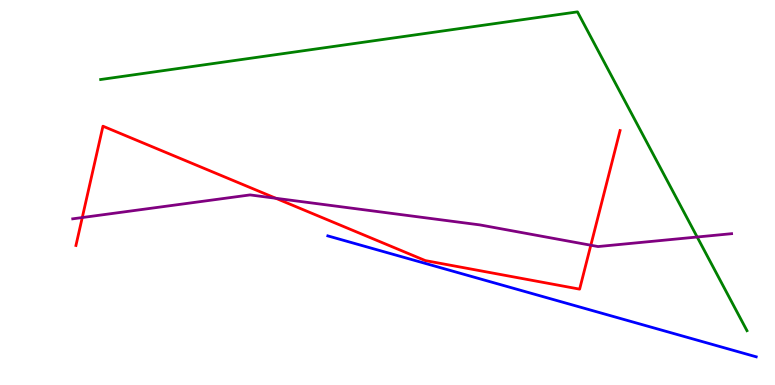[{'lines': ['blue', 'red'], 'intersections': []}, {'lines': ['green', 'red'], 'intersections': []}, {'lines': ['purple', 'red'], 'intersections': [{'x': 1.06, 'y': 4.35}, {'x': 3.56, 'y': 4.85}, {'x': 7.62, 'y': 3.63}]}, {'lines': ['blue', 'green'], 'intersections': []}, {'lines': ['blue', 'purple'], 'intersections': []}, {'lines': ['green', 'purple'], 'intersections': [{'x': 9.0, 'y': 3.84}]}]